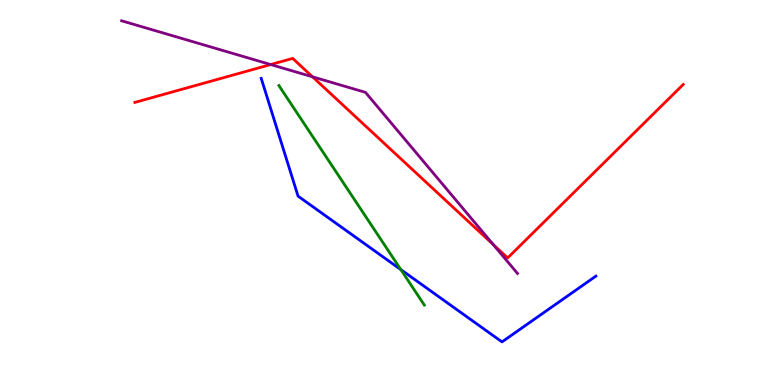[{'lines': ['blue', 'red'], 'intersections': []}, {'lines': ['green', 'red'], 'intersections': []}, {'lines': ['purple', 'red'], 'intersections': [{'x': 3.49, 'y': 8.32}, {'x': 4.03, 'y': 8.0}, {'x': 6.36, 'y': 3.65}]}, {'lines': ['blue', 'green'], 'intersections': [{'x': 5.17, 'y': 3.0}]}, {'lines': ['blue', 'purple'], 'intersections': []}, {'lines': ['green', 'purple'], 'intersections': []}]